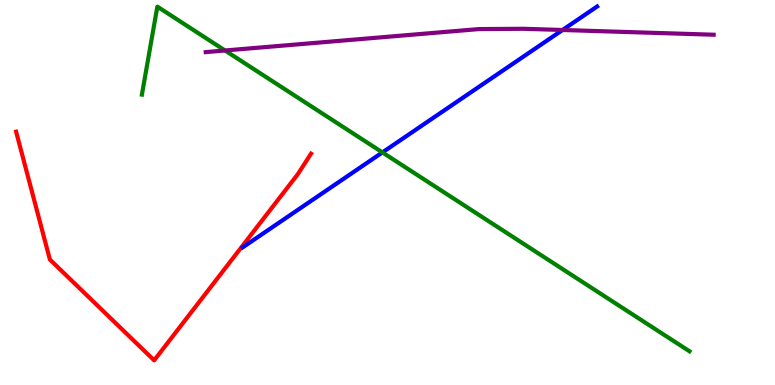[{'lines': ['blue', 'red'], 'intersections': []}, {'lines': ['green', 'red'], 'intersections': []}, {'lines': ['purple', 'red'], 'intersections': []}, {'lines': ['blue', 'green'], 'intersections': [{'x': 4.93, 'y': 6.04}]}, {'lines': ['blue', 'purple'], 'intersections': [{'x': 7.26, 'y': 9.22}]}, {'lines': ['green', 'purple'], 'intersections': [{'x': 2.9, 'y': 8.69}]}]